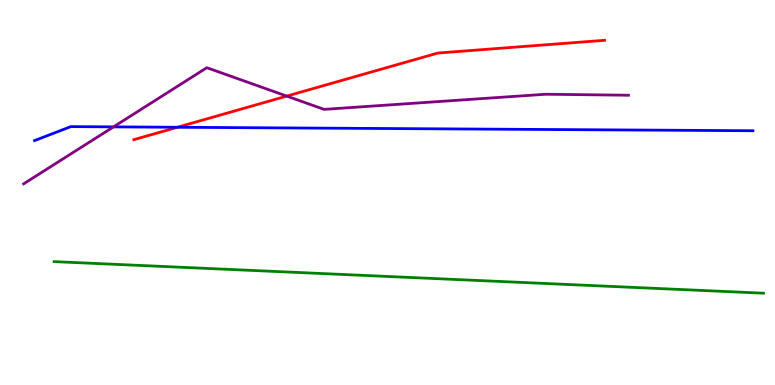[{'lines': ['blue', 'red'], 'intersections': [{'x': 2.29, 'y': 6.69}]}, {'lines': ['green', 'red'], 'intersections': []}, {'lines': ['purple', 'red'], 'intersections': [{'x': 3.7, 'y': 7.5}]}, {'lines': ['blue', 'green'], 'intersections': []}, {'lines': ['blue', 'purple'], 'intersections': [{'x': 1.46, 'y': 6.7}]}, {'lines': ['green', 'purple'], 'intersections': []}]